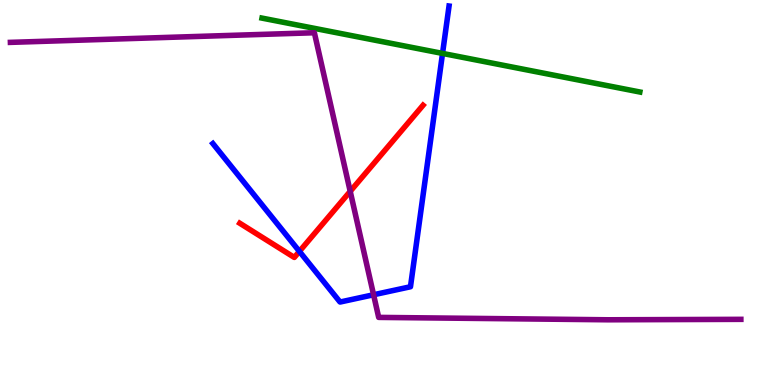[{'lines': ['blue', 'red'], 'intersections': [{'x': 3.86, 'y': 3.47}]}, {'lines': ['green', 'red'], 'intersections': []}, {'lines': ['purple', 'red'], 'intersections': [{'x': 4.52, 'y': 5.03}]}, {'lines': ['blue', 'green'], 'intersections': [{'x': 5.71, 'y': 8.61}]}, {'lines': ['blue', 'purple'], 'intersections': [{'x': 4.82, 'y': 2.34}]}, {'lines': ['green', 'purple'], 'intersections': []}]